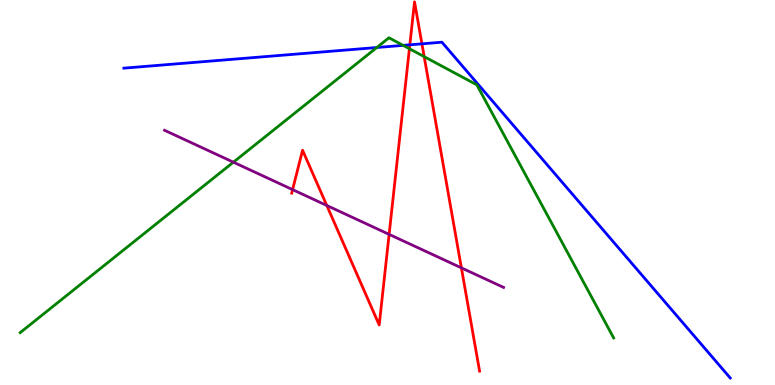[{'lines': ['blue', 'red'], 'intersections': [{'x': 5.29, 'y': 8.84}, {'x': 5.44, 'y': 8.86}]}, {'lines': ['green', 'red'], 'intersections': [{'x': 5.28, 'y': 8.73}, {'x': 5.47, 'y': 8.53}]}, {'lines': ['purple', 'red'], 'intersections': [{'x': 3.78, 'y': 5.07}, {'x': 4.22, 'y': 4.66}, {'x': 5.02, 'y': 3.91}, {'x': 5.95, 'y': 3.04}]}, {'lines': ['blue', 'green'], 'intersections': [{'x': 4.86, 'y': 8.77}, {'x': 5.2, 'y': 8.82}]}, {'lines': ['blue', 'purple'], 'intersections': []}, {'lines': ['green', 'purple'], 'intersections': [{'x': 3.01, 'y': 5.79}]}]